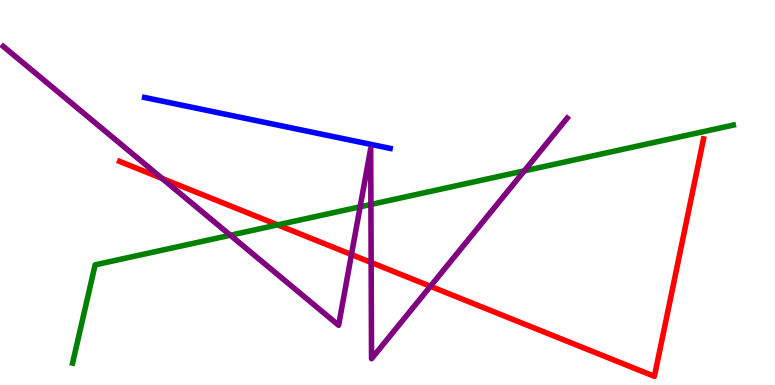[{'lines': ['blue', 'red'], 'intersections': []}, {'lines': ['green', 'red'], 'intersections': [{'x': 3.58, 'y': 4.16}]}, {'lines': ['purple', 'red'], 'intersections': [{'x': 2.09, 'y': 5.37}, {'x': 4.53, 'y': 3.39}, {'x': 4.79, 'y': 3.18}, {'x': 5.55, 'y': 2.56}]}, {'lines': ['blue', 'green'], 'intersections': []}, {'lines': ['blue', 'purple'], 'intersections': []}, {'lines': ['green', 'purple'], 'intersections': [{'x': 2.97, 'y': 3.89}, {'x': 4.65, 'y': 4.63}, {'x': 4.79, 'y': 4.69}, {'x': 6.77, 'y': 5.56}]}]